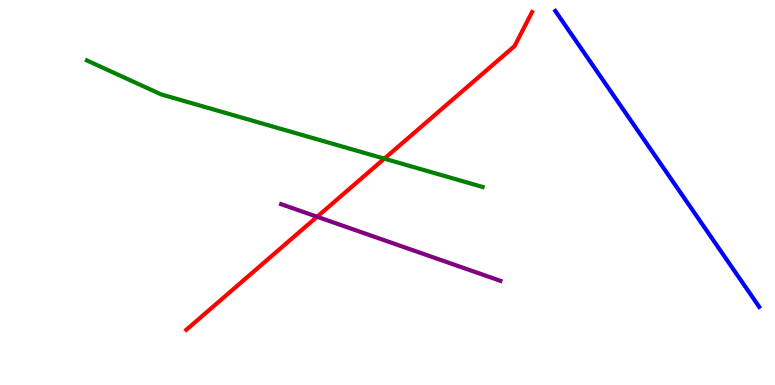[{'lines': ['blue', 'red'], 'intersections': []}, {'lines': ['green', 'red'], 'intersections': [{'x': 4.96, 'y': 5.88}]}, {'lines': ['purple', 'red'], 'intersections': [{'x': 4.09, 'y': 4.37}]}, {'lines': ['blue', 'green'], 'intersections': []}, {'lines': ['blue', 'purple'], 'intersections': []}, {'lines': ['green', 'purple'], 'intersections': []}]